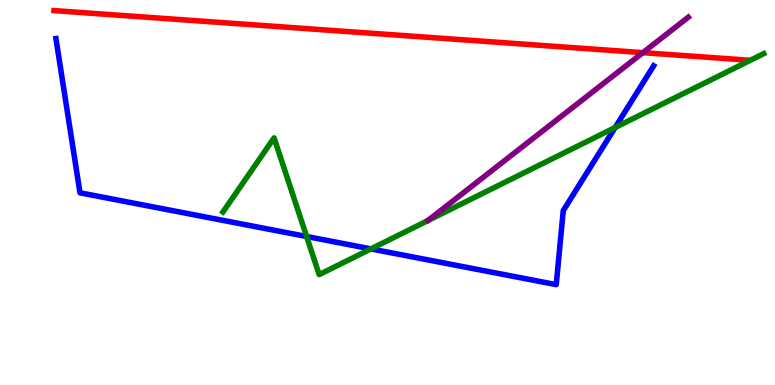[{'lines': ['blue', 'red'], 'intersections': []}, {'lines': ['green', 'red'], 'intersections': []}, {'lines': ['purple', 'red'], 'intersections': [{'x': 8.3, 'y': 8.63}]}, {'lines': ['blue', 'green'], 'intersections': [{'x': 3.96, 'y': 3.86}, {'x': 4.79, 'y': 3.54}, {'x': 7.94, 'y': 6.69}]}, {'lines': ['blue', 'purple'], 'intersections': []}, {'lines': ['green', 'purple'], 'intersections': []}]